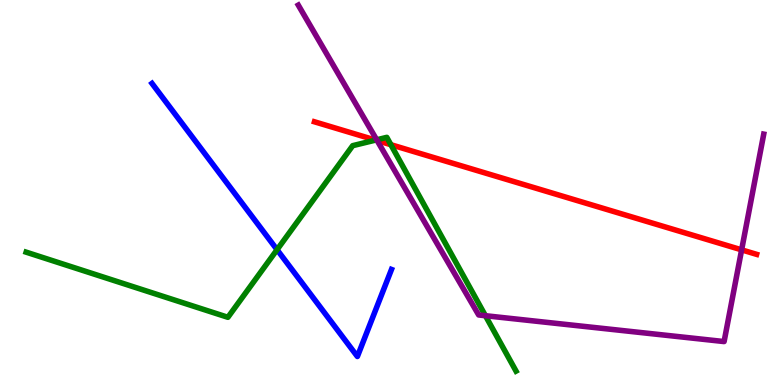[{'lines': ['blue', 'red'], 'intersections': []}, {'lines': ['green', 'red'], 'intersections': [{'x': 4.85, 'y': 6.36}, {'x': 5.04, 'y': 6.24}]}, {'lines': ['purple', 'red'], 'intersections': [{'x': 4.87, 'y': 6.35}, {'x': 9.57, 'y': 3.51}]}, {'lines': ['blue', 'green'], 'intersections': [{'x': 3.57, 'y': 3.51}]}, {'lines': ['blue', 'purple'], 'intersections': []}, {'lines': ['green', 'purple'], 'intersections': [{'x': 4.86, 'y': 6.37}, {'x': 6.26, 'y': 1.8}]}]